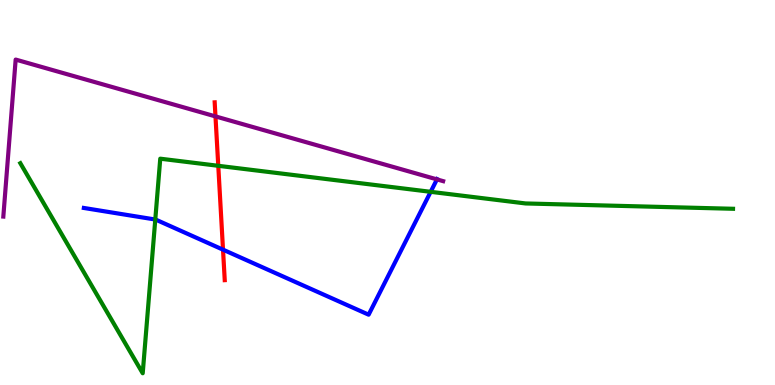[{'lines': ['blue', 'red'], 'intersections': [{'x': 2.88, 'y': 3.52}]}, {'lines': ['green', 'red'], 'intersections': [{'x': 2.82, 'y': 5.69}]}, {'lines': ['purple', 'red'], 'intersections': [{'x': 2.78, 'y': 6.98}]}, {'lines': ['blue', 'green'], 'intersections': [{'x': 2.0, 'y': 4.3}, {'x': 5.56, 'y': 5.02}]}, {'lines': ['blue', 'purple'], 'intersections': [{'x': 5.64, 'y': 5.34}]}, {'lines': ['green', 'purple'], 'intersections': []}]